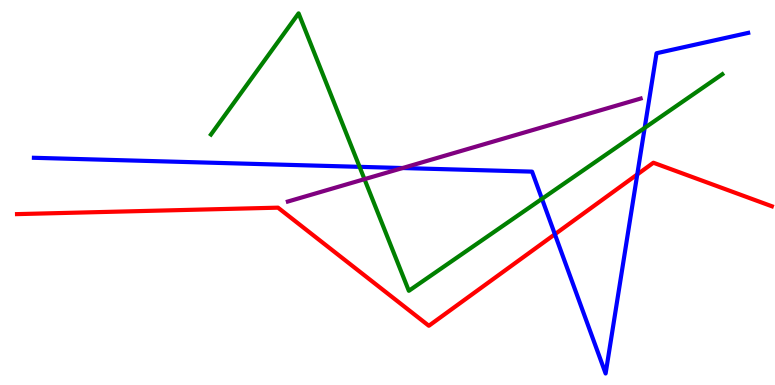[{'lines': ['blue', 'red'], 'intersections': [{'x': 7.16, 'y': 3.92}, {'x': 8.22, 'y': 5.47}]}, {'lines': ['green', 'red'], 'intersections': []}, {'lines': ['purple', 'red'], 'intersections': []}, {'lines': ['blue', 'green'], 'intersections': [{'x': 4.64, 'y': 5.67}, {'x': 6.99, 'y': 4.84}, {'x': 8.32, 'y': 6.68}]}, {'lines': ['blue', 'purple'], 'intersections': [{'x': 5.19, 'y': 5.64}]}, {'lines': ['green', 'purple'], 'intersections': [{'x': 4.7, 'y': 5.35}]}]